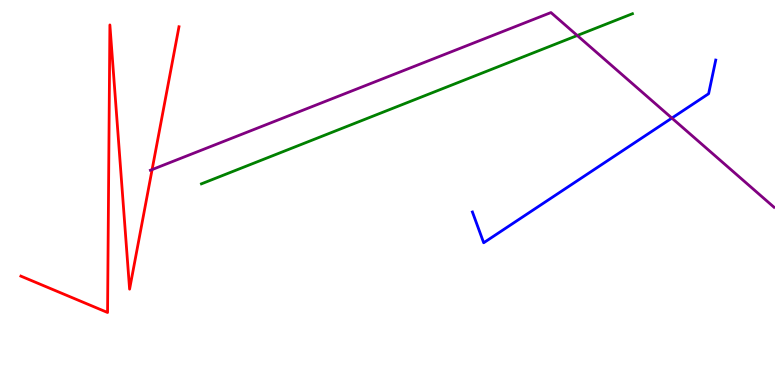[{'lines': ['blue', 'red'], 'intersections': []}, {'lines': ['green', 'red'], 'intersections': []}, {'lines': ['purple', 'red'], 'intersections': [{'x': 1.96, 'y': 5.6}]}, {'lines': ['blue', 'green'], 'intersections': []}, {'lines': ['blue', 'purple'], 'intersections': [{'x': 8.67, 'y': 6.93}]}, {'lines': ['green', 'purple'], 'intersections': [{'x': 7.45, 'y': 9.08}]}]